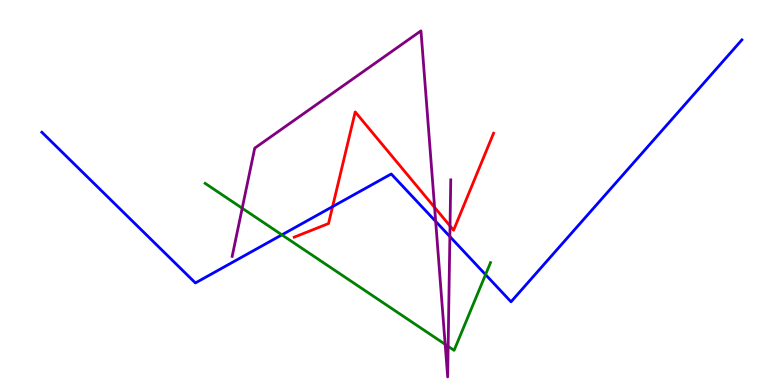[{'lines': ['blue', 'red'], 'intersections': [{'x': 4.29, 'y': 4.63}]}, {'lines': ['green', 'red'], 'intersections': []}, {'lines': ['purple', 'red'], 'intersections': [{'x': 5.61, 'y': 4.61}, {'x': 5.81, 'y': 4.13}]}, {'lines': ['blue', 'green'], 'intersections': [{'x': 3.64, 'y': 3.9}, {'x': 6.27, 'y': 2.87}]}, {'lines': ['blue', 'purple'], 'intersections': [{'x': 5.62, 'y': 4.25}, {'x': 5.8, 'y': 3.86}]}, {'lines': ['green', 'purple'], 'intersections': [{'x': 3.13, 'y': 4.59}, {'x': 5.74, 'y': 1.06}, {'x': 5.78, 'y': 1.0}]}]